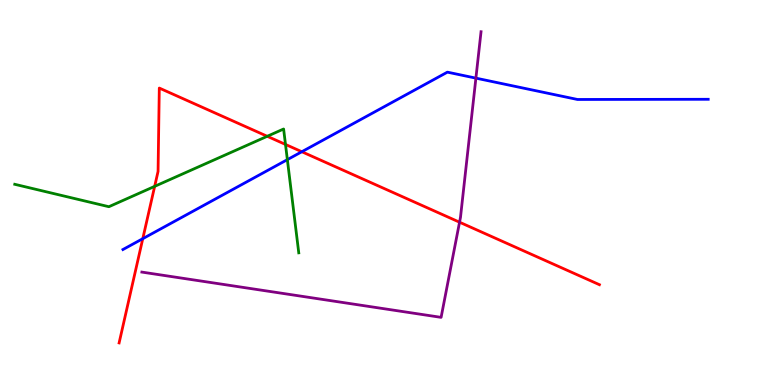[{'lines': ['blue', 'red'], 'intersections': [{'x': 1.84, 'y': 3.8}, {'x': 3.89, 'y': 6.06}]}, {'lines': ['green', 'red'], 'intersections': [{'x': 2.0, 'y': 5.16}, {'x': 3.45, 'y': 6.46}, {'x': 3.68, 'y': 6.25}]}, {'lines': ['purple', 'red'], 'intersections': [{'x': 5.93, 'y': 4.23}]}, {'lines': ['blue', 'green'], 'intersections': [{'x': 3.71, 'y': 5.85}]}, {'lines': ['blue', 'purple'], 'intersections': [{'x': 6.14, 'y': 7.97}]}, {'lines': ['green', 'purple'], 'intersections': []}]